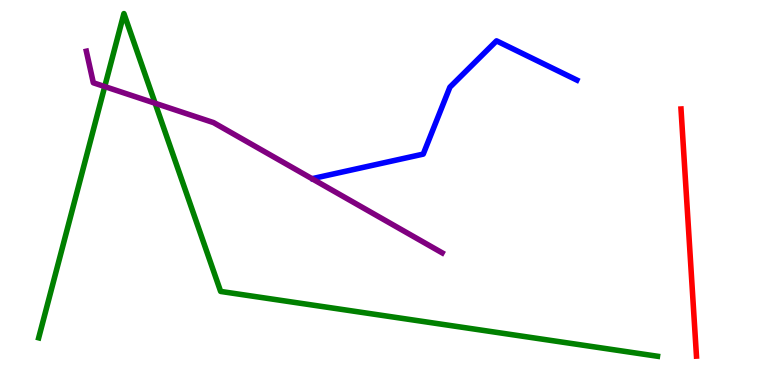[{'lines': ['blue', 'red'], 'intersections': []}, {'lines': ['green', 'red'], 'intersections': []}, {'lines': ['purple', 'red'], 'intersections': []}, {'lines': ['blue', 'green'], 'intersections': []}, {'lines': ['blue', 'purple'], 'intersections': []}, {'lines': ['green', 'purple'], 'intersections': [{'x': 1.35, 'y': 7.75}, {'x': 2.0, 'y': 7.32}]}]